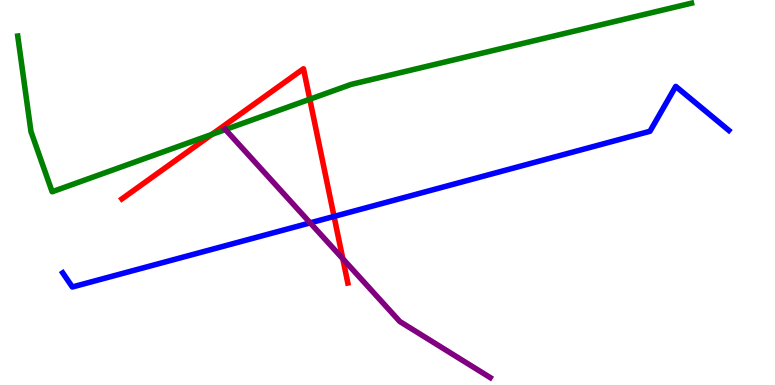[{'lines': ['blue', 'red'], 'intersections': [{'x': 4.31, 'y': 4.38}]}, {'lines': ['green', 'red'], 'intersections': [{'x': 2.73, 'y': 6.51}, {'x': 4.0, 'y': 7.42}]}, {'lines': ['purple', 'red'], 'intersections': [{'x': 4.42, 'y': 3.28}]}, {'lines': ['blue', 'green'], 'intersections': []}, {'lines': ['blue', 'purple'], 'intersections': [{'x': 4.0, 'y': 4.21}]}, {'lines': ['green', 'purple'], 'intersections': [{'x': 2.91, 'y': 6.64}]}]